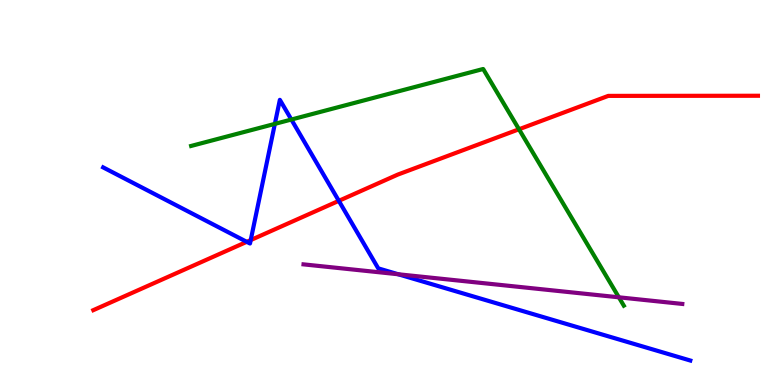[{'lines': ['blue', 'red'], 'intersections': [{'x': 3.18, 'y': 3.72}, {'x': 3.24, 'y': 3.76}, {'x': 4.37, 'y': 4.78}]}, {'lines': ['green', 'red'], 'intersections': [{'x': 6.7, 'y': 6.64}]}, {'lines': ['purple', 'red'], 'intersections': []}, {'lines': ['blue', 'green'], 'intersections': [{'x': 3.55, 'y': 6.78}, {'x': 3.76, 'y': 6.9}]}, {'lines': ['blue', 'purple'], 'intersections': [{'x': 5.14, 'y': 2.88}]}, {'lines': ['green', 'purple'], 'intersections': [{'x': 7.99, 'y': 2.28}]}]